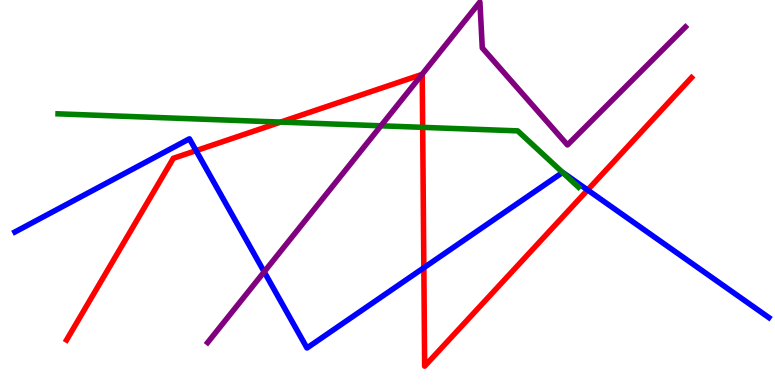[{'lines': ['blue', 'red'], 'intersections': [{'x': 2.53, 'y': 6.09}, {'x': 5.47, 'y': 3.05}, {'x': 7.58, 'y': 5.07}]}, {'lines': ['green', 'red'], 'intersections': [{'x': 3.62, 'y': 6.83}, {'x': 5.45, 'y': 6.69}]}, {'lines': ['purple', 'red'], 'intersections': [{'x': 5.45, 'y': 8.07}]}, {'lines': ['blue', 'green'], 'intersections': [{'x': 7.26, 'y': 5.52}]}, {'lines': ['blue', 'purple'], 'intersections': [{'x': 3.41, 'y': 2.94}]}, {'lines': ['green', 'purple'], 'intersections': [{'x': 4.92, 'y': 6.73}]}]